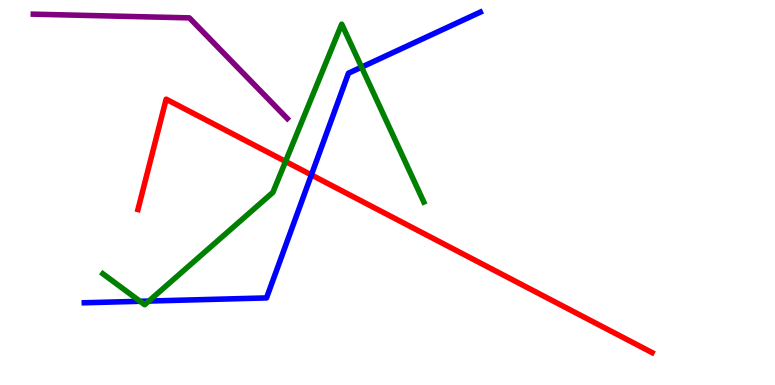[{'lines': ['blue', 'red'], 'intersections': [{'x': 4.02, 'y': 5.46}]}, {'lines': ['green', 'red'], 'intersections': [{'x': 3.68, 'y': 5.81}]}, {'lines': ['purple', 'red'], 'intersections': []}, {'lines': ['blue', 'green'], 'intersections': [{'x': 1.81, 'y': 2.17}, {'x': 1.92, 'y': 2.18}, {'x': 4.67, 'y': 8.26}]}, {'lines': ['blue', 'purple'], 'intersections': []}, {'lines': ['green', 'purple'], 'intersections': []}]